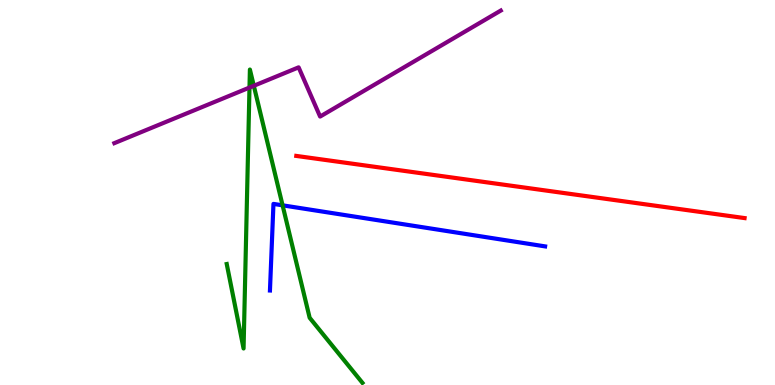[{'lines': ['blue', 'red'], 'intersections': []}, {'lines': ['green', 'red'], 'intersections': []}, {'lines': ['purple', 'red'], 'intersections': []}, {'lines': ['blue', 'green'], 'intersections': [{'x': 3.65, 'y': 4.67}]}, {'lines': ['blue', 'purple'], 'intersections': []}, {'lines': ['green', 'purple'], 'intersections': [{'x': 3.22, 'y': 7.73}, {'x': 3.27, 'y': 7.77}]}]